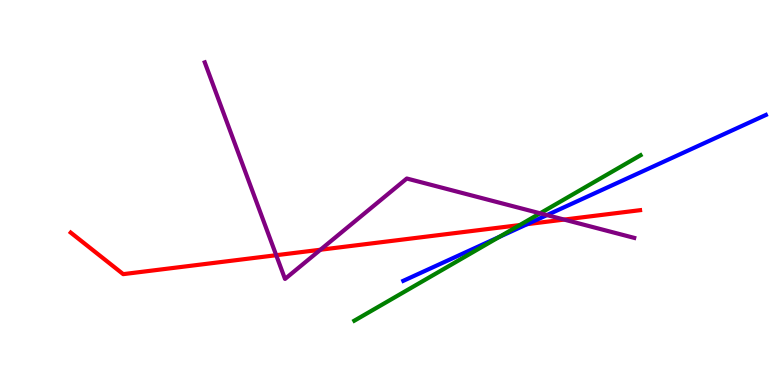[{'lines': ['blue', 'red'], 'intersections': [{'x': 6.8, 'y': 4.18}]}, {'lines': ['green', 'red'], 'intersections': [{'x': 6.71, 'y': 4.15}]}, {'lines': ['purple', 'red'], 'intersections': [{'x': 3.56, 'y': 3.37}, {'x': 4.13, 'y': 3.51}, {'x': 7.28, 'y': 4.3}]}, {'lines': ['blue', 'green'], 'intersections': [{'x': 6.44, 'y': 3.85}]}, {'lines': ['blue', 'purple'], 'intersections': [{'x': 7.06, 'y': 4.41}]}, {'lines': ['green', 'purple'], 'intersections': [{'x': 6.97, 'y': 4.46}]}]